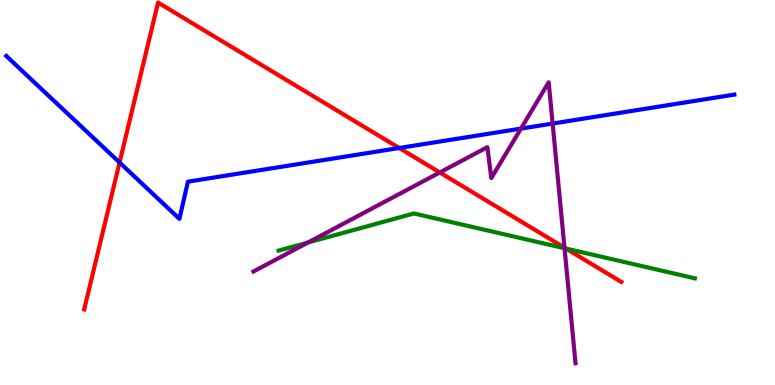[{'lines': ['blue', 'red'], 'intersections': [{'x': 1.54, 'y': 5.78}, {'x': 5.15, 'y': 6.16}]}, {'lines': ['green', 'red'], 'intersections': [{'x': 7.3, 'y': 3.54}]}, {'lines': ['purple', 'red'], 'intersections': [{'x': 5.67, 'y': 5.52}, {'x': 7.28, 'y': 3.57}]}, {'lines': ['blue', 'green'], 'intersections': []}, {'lines': ['blue', 'purple'], 'intersections': [{'x': 6.72, 'y': 6.66}, {'x': 7.13, 'y': 6.79}]}, {'lines': ['green', 'purple'], 'intersections': [{'x': 3.97, 'y': 3.7}, {'x': 7.28, 'y': 3.55}]}]